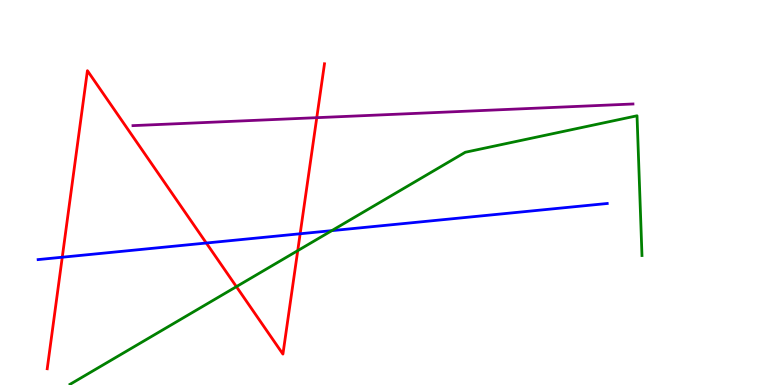[{'lines': ['blue', 'red'], 'intersections': [{'x': 0.803, 'y': 3.32}, {'x': 2.66, 'y': 3.69}, {'x': 3.87, 'y': 3.93}]}, {'lines': ['green', 'red'], 'intersections': [{'x': 3.05, 'y': 2.55}, {'x': 3.84, 'y': 3.49}]}, {'lines': ['purple', 'red'], 'intersections': [{'x': 4.09, 'y': 6.94}]}, {'lines': ['blue', 'green'], 'intersections': [{'x': 4.28, 'y': 4.01}]}, {'lines': ['blue', 'purple'], 'intersections': []}, {'lines': ['green', 'purple'], 'intersections': []}]